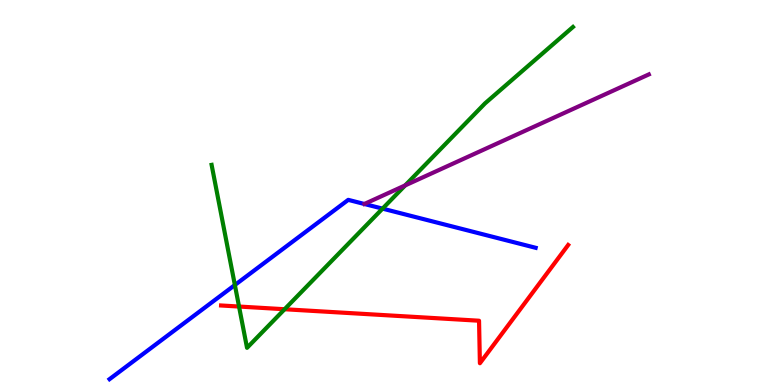[{'lines': ['blue', 'red'], 'intersections': []}, {'lines': ['green', 'red'], 'intersections': [{'x': 3.08, 'y': 2.04}, {'x': 3.67, 'y': 1.97}]}, {'lines': ['purple', 'red'], 'intersections': []}, {'lines': ['blue', 'green'], 'intersections': [{'x': 3.03, 'y': 2.6}, {'x': 4.94, 'y': 4.58}]}, {'lines': ['blue', 'purple'], 'intersections': []}, {'lines': ['green', 'purple'], 'intersections': [{'x': 5.23, 'y': 5.18}]}]